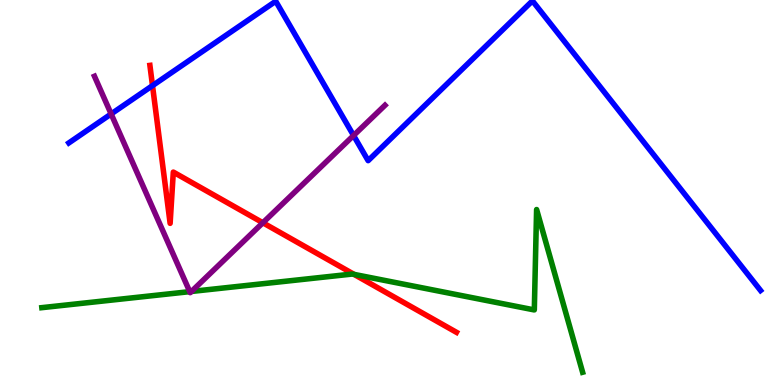[{'lines': ['blue', 'red'], 'intersections': [{'x': 1.97, 'y': 7.78}]}, {'lines': ['green', 'red'], 'intersections': [{'x': 4.57, 'y': 2.87}]}, {'lines': ['purple', 'red'], 'intersections': [{'x': 3.39, 'y': 4.21}]}, {'lines': ['blue', 'green'], 'intersections': []}, {'lines': ['blue', 'purple'], 'intersections': [{'x': 1.43, 'y': 7.04}, {'x': 4.56, 'y': 6.48}]}, {'lines': ['green', 'purple'], 'intersections': [{'x': 2.45, 'y': 2.42}, {'x': 2.47, 'y': 2.43}]}]